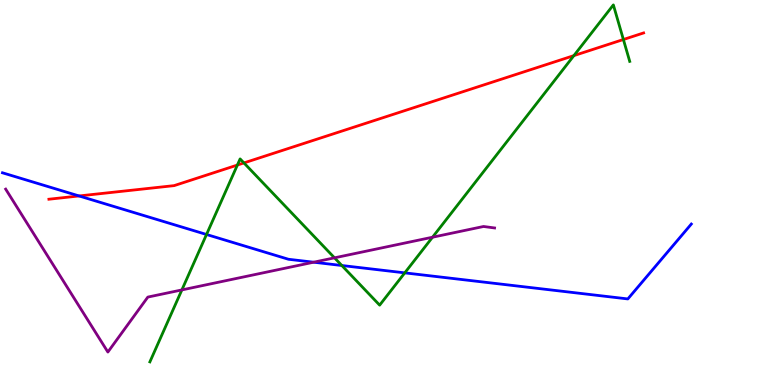[{'lines': ['blue', 'red'], 'intersections': [{'x': 1.02, 'y': 4.91}]}, {'lines': ['green', 'red'], 'intersections': [{'x': 3.06, 'y': 5.71}, {'x': 3.15, 'y': 5.77}, {'x': 7.4, 'y': 8.56}, {'x': 8.04, 'y': 8.97}]}, {'lines': ['purple', 'red'], 'intersections': []}, {'lines': ['blue', 'green'], 'intersections': [{'x': 2.66, 'y': 3.91}, {'x': 4.41, 'y': 3.1}, {'x': 5.22, 'y': 2.91}]}, {'lines': ['blue', 'purple'], 'intersections': [{'x': 4.05, 'y': 3.19}]}, {'lines': ['green', 'purple'], 'intersections': [{'x': 2.35, 'y': 2.47}, {'x': 4.32, 'y': 3.3}, {'x': 5.58, 'y': 3.84}]}]